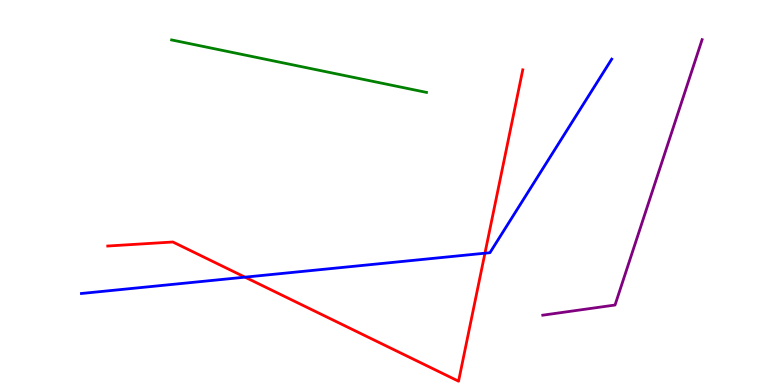[{'lines': ['blue', 'red'], 'intersections': [{'x': 3.16, 'y': 2.8}, {'x': 6.26, 'y': 3.42}]}, {'lines': ['green', 'red'], 'intersections': []}, {'lines': ['purple', 'red'], 'intersections': []}, {'lines': ['blue', 'green'], 'intersections': []}, {'lines': ['blue', 'purple'], 'intersections': []}, {'lines': ['green', 'purple'], 'intersections': []}]